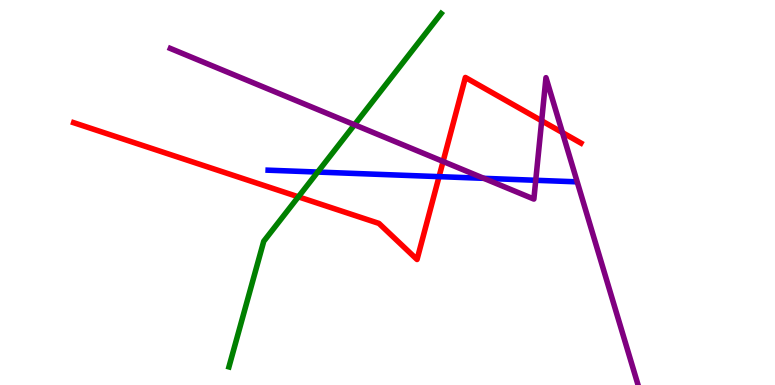[{'lines': ['blue', 'red'], 'intersections': [{'x': 5.67, 'y': 5.41}]}, {'lines': ['green', 'red'], 'intersections': [{'x': 3.85, 'y': 4.89}]}, {'lines': ['purple', 'red'], 'intersections': [{'x': 5.72, 'y': 5.81}, {'x': 6.99, 'y': 6.86}, {'x': 7.26, 'y': 6.56}]}, {'lines': ['blue', 'green'], 'intersections': [{'x': 4.1, 'y': 5.53}]}, {'lines': ['blue', 'purple'], 'intersections': [{'x': 6.24, 'y': 5.37}, {'x': 6.91, 'y': 5.32}]}, {'lines': ['green', 'purple'], 'intersections': [{'x': 4.57, 'y': 6.76}]}]